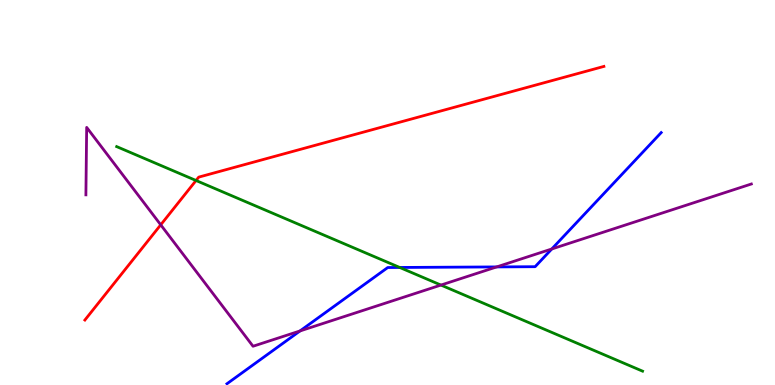[{'lines': ['blue', 'red'], 'intersections': []}, {'lines': ['green', 'red'], 'intersections': [{'x': 2.53, 'y': 5.31}]}, {'lines': ['purple', 'red'], 'intersections': [{'x': 2.07, 'y': 4.16}]}, {'lines': ['blue', 'green'], 'intersections': [{'x': 5.16, 'y': 3.05}]}, {'lines': ['blue', 'purple'], 'intersections': [{'x': 3.87, 'y': 1.4}, {'x': 6.41, 'y': 3.07}, {'x': 7.12, 'y': 3.53}]}, {'lines': ['green', 'purple'], 'intersections': [{'x': 5.69, 'y': 2.6}]}]